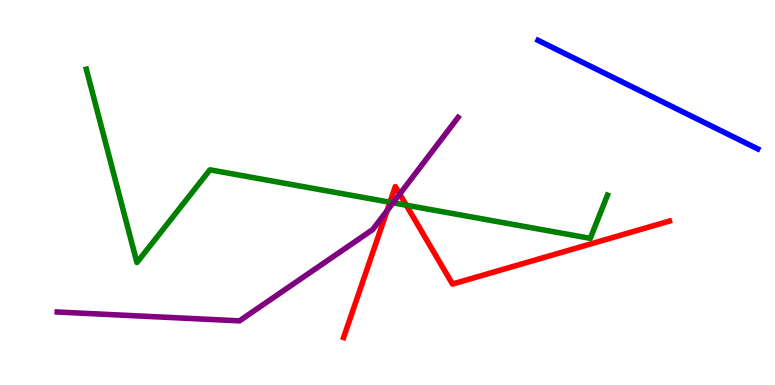[{'lines': ['blue', 'red'], 'intersections': []}, {'lines': ['green', 'red'], 'intersections': [{'x': 5.03, 'y': 4.75}, {'x': 5.24, 'y': 4.67}]}, {'lines': ['purple', 'red'], 'intersections': [{'x': 4.99, 'y': 4.53}, {'x': 5.16, 'y': 4.96}]}, {'lines': ['blue', 'green'], 'intersections': []}, {'lines': ['blue', 'purple'], 'intersections': []}, {'lines': ['green', 'purple'], 'intersections': [{'x': 5.07, 'y': 4.73}]}]